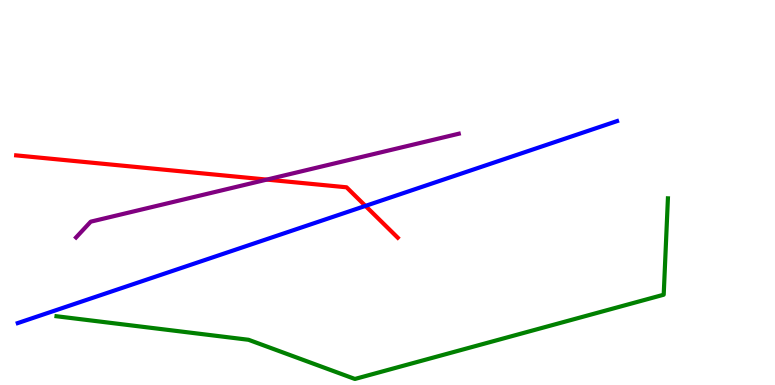[{'lines': ['blue', 'red'], 'intersections': [{'x': 4.72, 'y': 4.65}]}, {'lines': ['green', 'red'], 'intersections': []}, {'lines': ['purple', 'red'], 'intersections': [{'x': 3.44, 'y': 5.34}]}, {'lines': ['blue', 'green'], 'intersections': []}, {'lines': ['blue', 'purple'], 'intersections': []}, {'lines': ['green', 'purple'], 'intersections': []}]